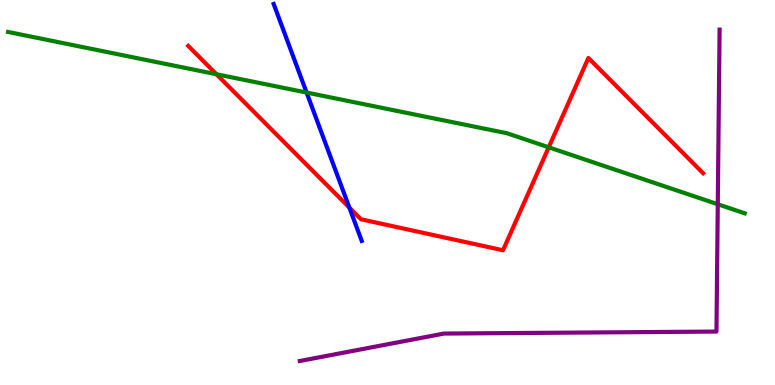[{'lines': ['blue', 'red'], 'intersections': [{'x': 4.51, 'y': 4.61}]}, {'lines': ['green', 'red'], 'intersections': [{'x': 2.79, 'y': 8.07}, {'x': 7.08, 'y': 6.17}]}, {'lines': ['purple', 'red'], 'intersections': []}, {'lines': ['blue', 'green'], 'intersections': [{'x': 3.96, 'y': 7.6}]}, {'lines': ['blue', 'purple'], 'intersections': []}, {'lines': ['green', 'purple'], 'intersections': [{'x': 9.26, 'y': 4.69}]}]